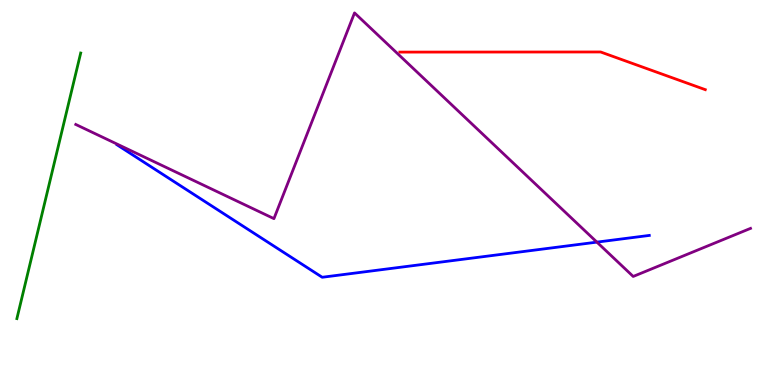[{'lines': ['blue', 'red'], 'intersections': []}, {'lines': ['green', 'red'], 'intersections': []}, {'lines': ['purple', 'red'], 'intersections': []}, {'lines': ['blue', 'green'], 'intersections': []}, {'lines': ['blue', 'purple'], 'intersections': [{'x': 7.7, 'y': 3.71}]}, {'lines': ['green', 'purple'], 'intersections': []}]